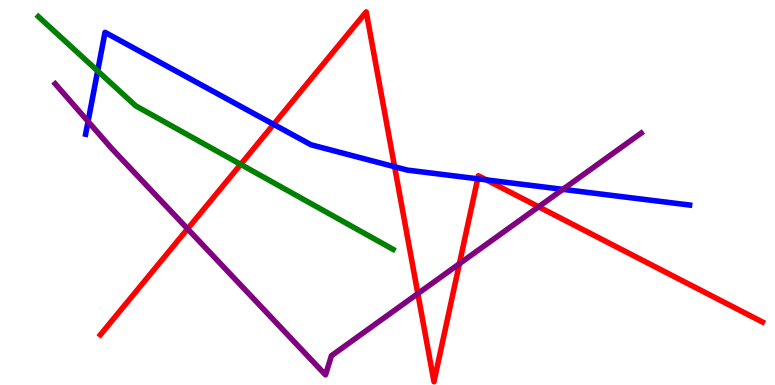[{'lines': ['blue', 'red'], 'intersections': [{'x': 3.53, 'y': 6.77}, {'x': 5.09, 'y': 5.67}, {'x': 6.16, 'y': 5.36}, {'x': 6.27, 'y': 5.33}]}, {'lines': ['green', 'red'], 'intersections': [{'x': 3.11, 'y': 5.73}]}, {'lines': ['purple', 'red'], 'intersections': [{'x': 2.42, 'y': 4.06}, {'x': 5.39, 'y': 2.37}, {'x': 5.93, 'y': 3.15}, {'x': 6.95, 'y': 4.63}]}, {'lines': ['blue', 'green'], 'intersections': [{'x': 1.26, 'y': 8.16}]}, {'lines': ['blue', 'purple'], 'intersections': [{'x': 1.14, 'y': 6.85}, {'x': 7.26, 'y': 5.08}]}, {'lines': ['green', 'purple'], 'intersections': []}]